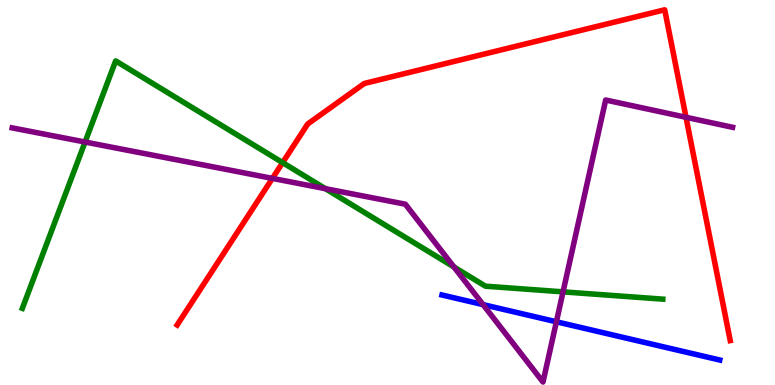[{'lines': ['blue', 'red'], 'intersections': []}, {'lines': ['green', 'red'], 'intersections': [{'x': 3.65, 'y': 5.78}]}, {'lines': ['purple', 'red'], 'intersections': [{'x': 3.51, 'y': 5.37}, {'x': 8.85, 'y': 6.95}]}, {'lines': ['blue', 'green'], 'intersections': []}, {'lines': ['blue', 'purple'], 'intersections': [{'x': 6.23, 'y': 2.09}, {'x': 7.18, 'y': 1.64}]}, {'lines': ['green', 'purple'], 'intersections': [{'x': 1.1, 'y': 6.31}, {'x': 4.2, 'y': 5.1}, {'x': 5.86, 'y': 3.06}, {'x': 7.27, 'y': 2.42}]}]